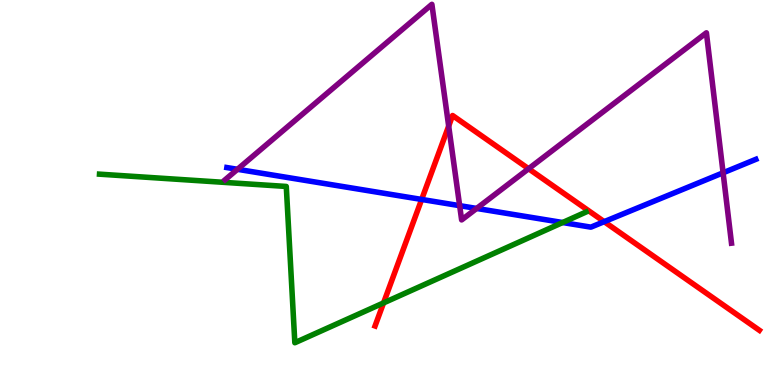[{'lines': ['blue', 'red'], 'intersections': [{'x': 5.44, 'y': 4.82}, {'x': 7.8, 'y': 4.24}]}, {'lines': ['green', 'red'], 'intersections': [{'x': 4.95, 'y': 2.13}]}, {'lines': ['purple', 'red'], 'intersections': [{'x': 5.79, 'y': 6.72}, {'x': 6.82, 'y': 5.62}]}, {'lines': ['blue', 'green'], 'intersections': [{'x': 7.26, 'y': 4.22}]}, {'lines': ['blue', 'purple'], 'intersections': [{'x': 3.06, 'y': 5.6}, {'x': 5.93, 'y': 4.66}, {'x': 6.15, 'y': 4.59}, {'x': 9.33, 'y': 5.51}]}, {'lines': ['green', 'purple'], 'intersections': []}]